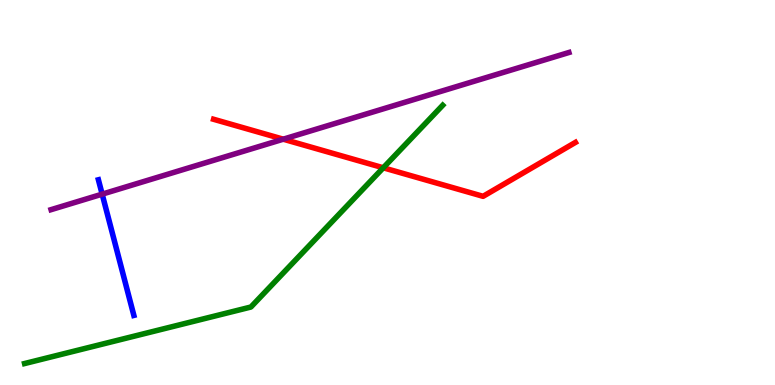[{'lines': ['blue', 'red'], 'intersections': []}, {'lines': ['green', 'red'], 'intersections': [{'x': 4.95, 'y': 5.64}]}, {'lines': ['purple', 'red'], 'intersections': [{'x': 3.65, 'y': 6.38}]}, {'lines': ['blue', 'green'], 'intersections': []}, {'lines': ['blue', 'purple'], 'intersections': [{'x': 1.32, 'y': 4.96}]}, {'lines': ['green', 'purple'], 'intersections': []}]